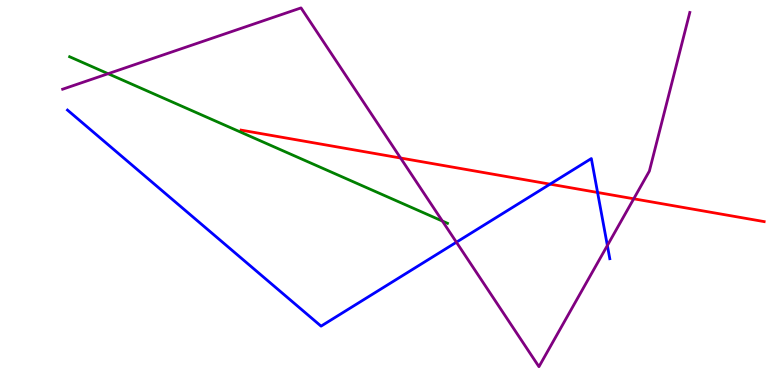[{'lines': ['blue', 'red'], 'intersections': [{'x': 7.1, 'y': 5.22}, {'x': 7.71, 'y': 5.0}]}, {'lines': ['green', 'red'], 'intersections': []}, {'lines': ['purple', 'red'], 'intersections': [{'x': 5.17, 'y': 5.9}, {'x': 8.18, 'y': 4.84}]}, {'lines': ['blue', 'green'], 'intersections': []}, {'lines': ['blue', 'purple'], 'intersections': [{'x': 5.89, 'y': 3.71}, {'x': 7.84, 'y': 3.62}]}, {'lines': ['green', 'purple'], 'intersections': [{'x': 1.39, 'y': 8.09}, {'x': 5.71, 'y': 4.26}]}]